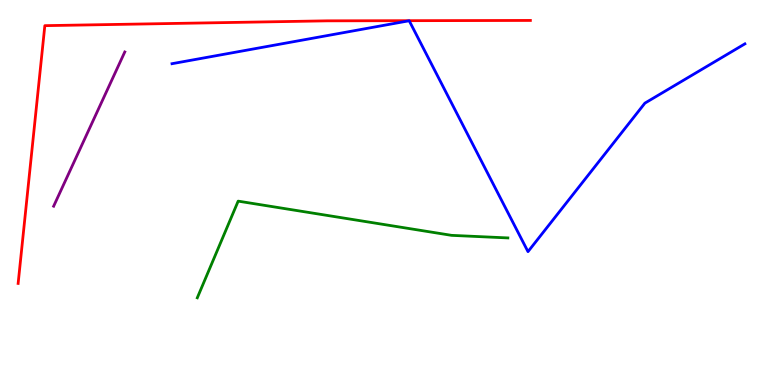[{'lines': ['blue', 'red'], 'intersections': []}, {'lines': ['green', 'red'], 'intersections': []}, {'lines': ['purple', 'red'], 'intersections': []}, {'lines': ['blue', 'green'], 'intersections': []}, {'lines': ['blue', 'purple'], 'intersections': []}, {'lines': ['green', 'purple'], 'intersections': []}]